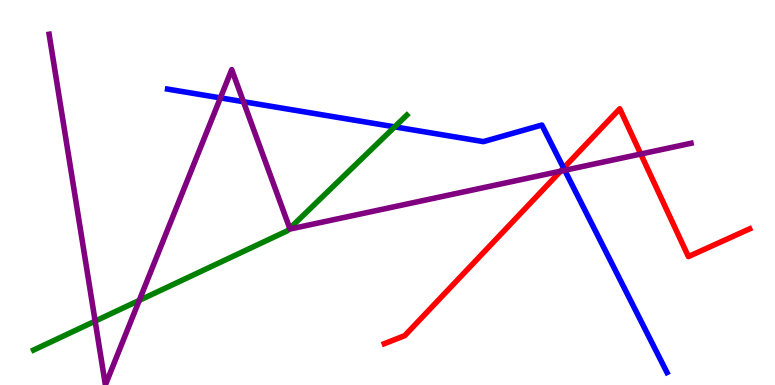[{'lines': ['blue', 'red'], 'intersections': [{'x': 7.27, 'y': 5.64}]}, {'lines': ['green', 'red'], 'intersections': []}, {'lines': ['purple', 'red'], 'intersections': [{'x': 7.23, 'y': 5.55}, {'x': 8.27, 'y': 6.0}]}, {'lines': ['blue', 'green'], 'intersections': [{'x': 5.09, 'y': 6.7}]}, {'lines': ['blue', 'purple'], 'intersections': [{'x': 2.84, 'y': 7.46}, {'x': 3.14, 'y': 7.36}, {'x': 7.29, 'y': 5.58}]}, {'lines': ['green', 'purple'], 'intersections': [{'x': 1.23, 'y': 1.66}, {'x': 1.8, 'y': 2.2}, {'x': 3.74, 'y': 4.07}]}]